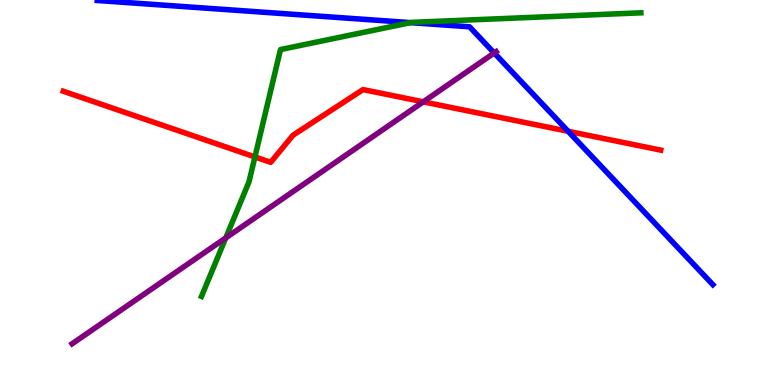[{'lines': ['blue', 'red'], 'intersections': [{'x': 7.33, 'y': 6.59}]}, {'lines': ['green', 'red'], 'intersections': [{'x': 3.29, 'y': 5.92}]}, {'lines': ['purple', 'red'], 'intersections': [{'x': 5.46, 'y': 7.35}]}, {'lines': ['blue', 'green'], 'intersections': [{'x': 5.3, 'y': 9.41}]}, {'lines': ['blue', 'purple'], 'intersections': [{'x': 6.38, 'y': 8.62}]}, {'lines': ['green', 'purple'], 'intersections': [{'x': 2.91, 'y': 3.82}]}]